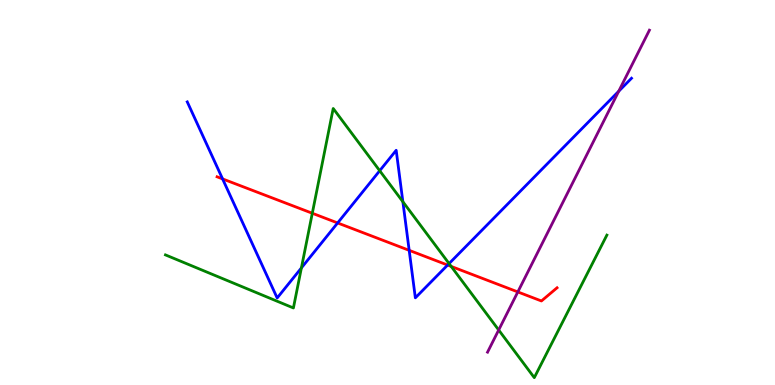[{'lines': ['blue', 'red'], 'intersections': [{'x': 2.87, 'y': 5.35}, {'x': 4.36, 'y': 4.21}, {'x': 5.28, 'y': 3.5}, {'x': 5.78, 'y': 3.12}]}, {'lines': ['green', 'red'], 'intersections': [{'x': 4.03, 'y': 4.46}, {'x': 5.82, 'y': 3.08}]}, {'lines': ['purple', 'red'], 'intersections': [{'x': 6.68, 'y': 2.42}]}, {'lines': ['blue', 'green'], 'intersections': [{'x': 3.89, 'y': 3.04}, {'x': 4.9, 'y': 5.57}, {'x': 5.2, 'y': 4.76}, {'x': 5.79, 'y': 3.15}]}, {'lines': ['blue', 'purple'], 'intersections': [{'x': 7.98, 'y': 7.63}]}, {'lines': ['green', 'purple'], 'intersections': [{'x': 6.43, 'y': 1.43}]}]